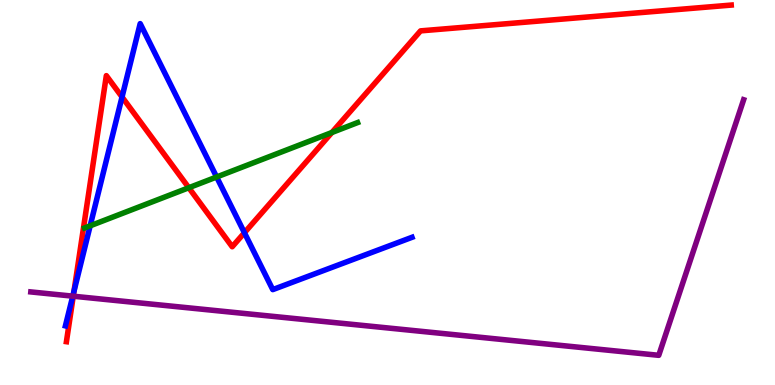[{'lines': ['blue', 'red'], 'intersections': [{'x': 0.955, 'y': 2.44}, {'x': 1.57, 'y': 7.48}, {'x': 3.15, 'y': 3.95}]}, {'lines': ['green', 'red'], 'intersections': [{'x': 2.44, 'y': 5.12}, {'x': 4.28, 'y': 6.56}]}, {'lines': ['purple', 'red'], 'intersections': [{'x': 0.945, 'y': 2.31}]}, {'lines': ['blue', 'green'], 'intersections': [{'x': 1.16, 'y': 4.14}, {'x': 2.8, 'y': 5.4}]}, {'lines': ['blue', 'purple'], 'intersections': [{'x': 0.939, 'y': 2.31}]}, {'lines': ['green', 'purple'], 'intersections': []}]